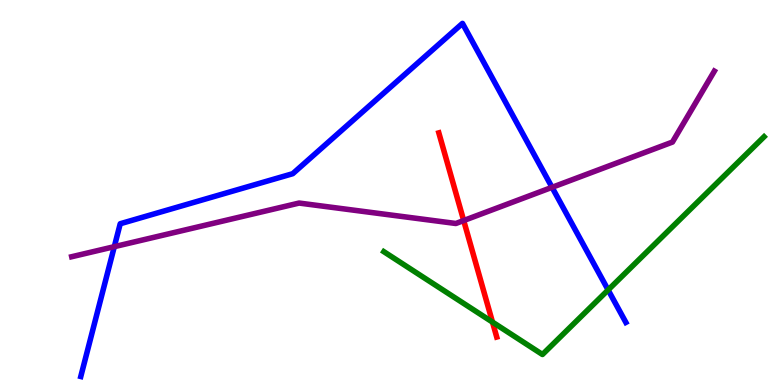[{'lines': ['blue', 'red'], 'intersections': []}, {'lines': ['green', 'red'], 'intersections': [{'x': 6.35, 'y': 1.63}]}, {'lines': ['purple', 'red'], 'intersections': [{'x': 5.98, 'y': 4.27}]}, {'lines': ['blue', 'green'], 'intersections': [{'x': 7.85, 'y': 2.47}]}, {'lines': ['blue', 'purple'], 'intersections': [{'x': 1.47, 'y': 3.59}, {'x': 7.12, 'y': 5.13}]}, {'lines': ['green', 'purple'], 'intersections': []}]